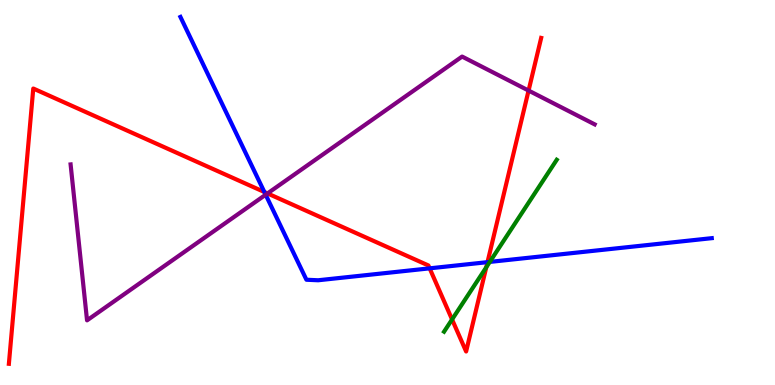[{'lines': ['blue', 'red'], 'intersections': [{'x': 3.41, 'y': 5.01}, {'x': 5.54, 'y': 3.03}, {'x': 6.29, 'y': 3.19}]}, {'lines': ['green', 'red'], 'intersections': [{'x': 5.83, 'y': 1.7}, {'x': 6.27, 'y': 3.06}]}, {'lines': ['purple', 'red'], 'intersections': [{'x': 3.45, 'y': 4.98}, {'x': 6.82, 'y': 7.65}]}, {'lines': ['blue', 'green'], 'intersections': [{'x': 6.32, 'y': 3.2}]}, {'lines': ['blue', 'purple'], 'intersections': [{'x': 3.43, 'y': 4.94}]}, {'lines': ['green', 'purple'], 'intersections': []}]